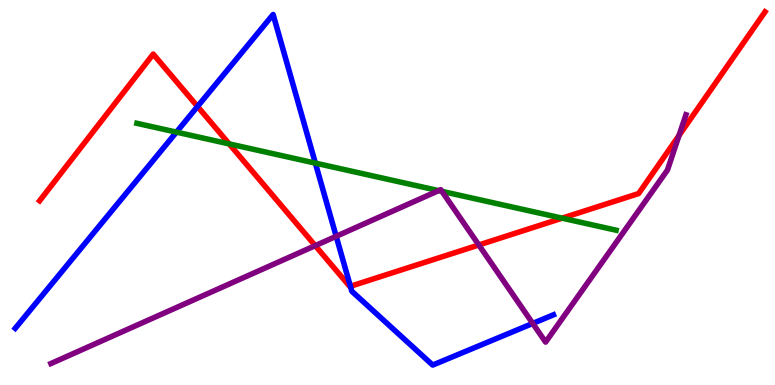[{'lines': ['blue', 'red'], 'intersections': [{'x': 2.55, 'y': 7.23}, {'x': 4.52, 'y': 2.56}]}, {'lines': ['green', 'red'], 'intersections': [{'x': 2.96, 'y': 6.26}, {'x': 7.25, 'y': 4.33}]}, {'lines': ['purple', 'red'], 'intersections': [{'x': 4.07, 'y': 3.62}, {'x': 6.18, 'y': 3.64}, {'x': 8.76, 'y': 6.48}]}, {'lines': ['blue', 'green'], 'intersections': [{'x': 2.28, 'y': 6.57}, {'x': 4.07, 'y': 5.76}]}, {'lines': ['blue', 'purple'], 'intersections': [{'x': 4.34, 'y': 3.86}, {'x': 6.87, 'y': 1.6}]}, {'lines': ['green', 'purple'], 'intersections': [{'x': 5.66, 'y': 5.05}, {'x': 5.7, 'y': 5.03}]}]